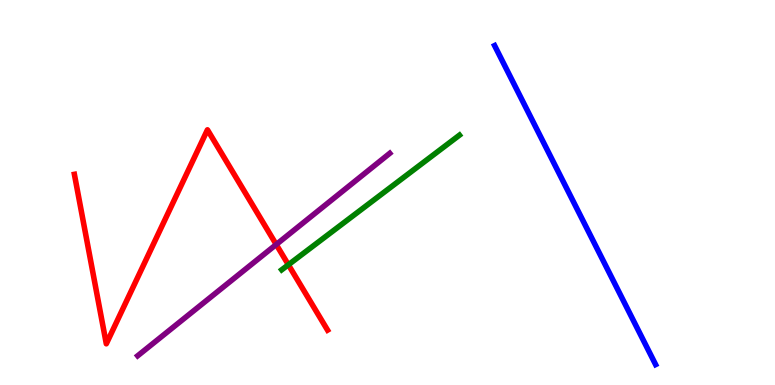[{'lines': ['blue', 'red'], 'intersections': []}, {'lines': ['green', 'red'], 'intersections': [{'x': 3.72, 'y': 3.12}]}, {'lines': ['purple', 'red'], 'intersections': [{'x': 3.56, 'y': 3.65}]}, {'lines': ['blue', 'green'], 'intersections': []}, {'lines': ['blue', 'purple'], 'intersections': []}, {'lines': ['green', 'purple'], 'intersections': []}]